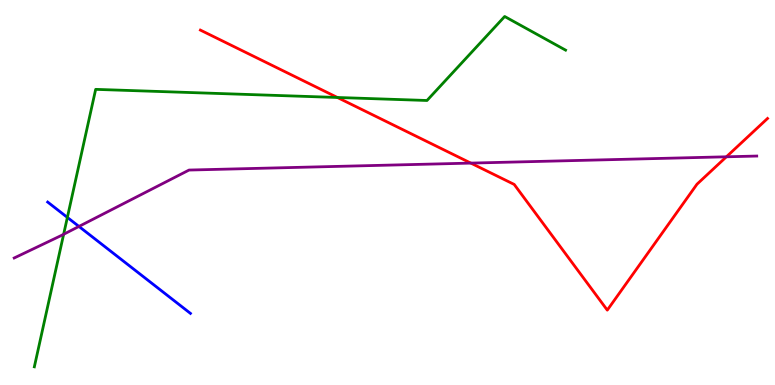[{'lines': ['blue', 'red'], 'intersections': []}, {'lines': ['green', 'red'], 'intersections': [{'x': 4.35, 'y': 7.47}]}, {'lines': ['purple', 'red'], 'intersections': [{'x': 6.08, 'y': 5.76}, {'x': 9.37, 'y': 5.93}]}, {'lines': ['blue', 'green'], 'intersections': [{'x': 0.869, 'y': 4.35}]}, {'lines': ['blue', 'purple'], 'intersections': [{'x': 1.02, 'y': 4.12}]}, {'lines': ['green', 'purple'], 'intersections': [{'x': 0.821, 'y': 3.91}]}]